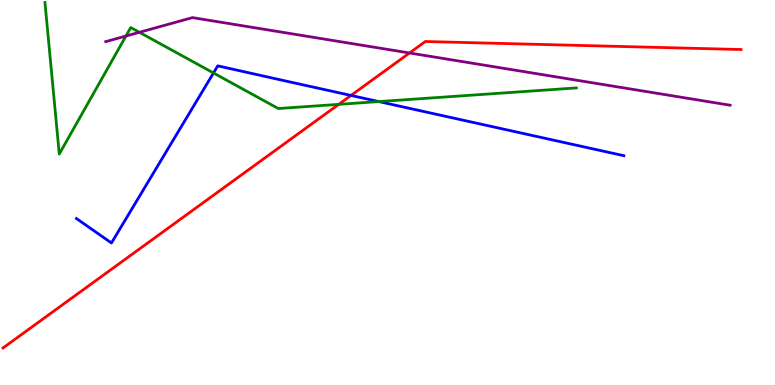[{'lines': ['blue', 'red'], 'intersections': [{'x': 4.53, 'y': 7.52}]}, {'lines': ['green', 'red'], 'intersections': [{'x': 4.37, 'y': 7.29}]}, {'lines': ['purple', 'red'], 'intersections': [{'x': 5.28, 'y': 8.62}]}, {'lines': ['blue', 'green'], 'intersections': [{'x': 2.75, 'y': 8.1}, {'x': 4.89, 'y': 7.36}]}, {'lines': ['blue', 'purple'], 'intersections': []}, {'lines': ['green', 'purple'], 'intersections': [{'x': 1.63, 'y': 9.06}, {'x': 1.8, 'y': 9.16}]}]